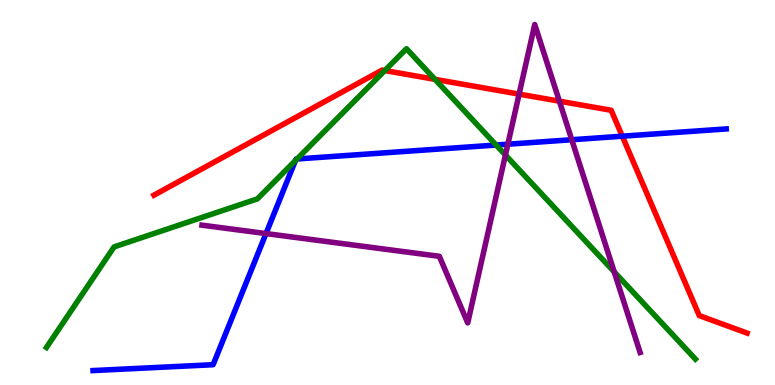[{'lines': ['blue', 'red'], 'intersections': [{'x': 8.03, 'y': 6.46}]}, {'lines': ['green', 'red'], 'intersections': [{'x': 4.97, 'y': 8.17}, {'x': 5.61, 'y': 7.94}]}, {'lines': ['purple', 'red'], 'intersections': [{'x': 6.7, 'y': 7.56}, {'x': 7.22, 'y': 7.37}]}, {'lines': ['blue', 'green'], 'intersections': [{'x': 3.81, 'y': 5.83}, {'x': 3.83, 'y': 5.87}, {'x': 6.4, 'y': 6.23}]}, {'lines': ['blue', 'purple'], 'intersections': [{'x': 3.43, 'y': 3.93}, {'x': 6.55, 'y': 6.25}, {'x': 7.38, 'y': 6.37}]}, {'lines': ['green', 'purple'], 'intersections': [{'x': 6.52, 'y': 5.97}, {'x': 7.93, 'y': 2.94}]}]